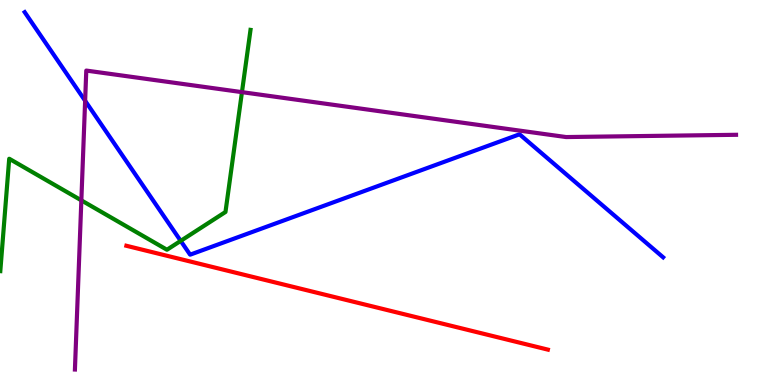[{'lines': ['blue', 'red'], 'intersections': []}, {'lines': ['green', 'red'], 'intersections': []}, {'lines': ['purple', 'red'], 'intersections': []}, {'lines': ['blue', 'green'], 'intersections': [{'x': 2.33, 'y': 3.74}]}, {'lines': ['blue', 'purple'], 'intersections': [{'x': 1.1, 'y': 7.38}]}, {'lines': ['green', 'purple'], 'intersections': [{'x': 1.05, 'y': 4.8}, {'x': 3.12, 'y': 7.61}]}]